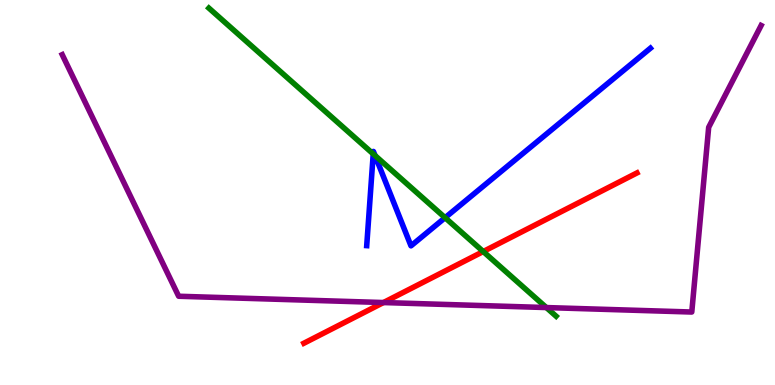[{'lines': ['blue', 'red'], 'intersections': []}, {'lines': ['green', 'red'], 'intersections': [{'x': 6.24, 'y': 3.47}]}, {'lines': ['purple', 'red'], 'intersections': [{'x': 4.95, 'y': 2.14}]}, {'lines': ['blue', 'green'], 'intersections': [{'x': 4.82, 'y': 6.0}, {'x': 4.84, 'y': 5.96}, {'x': 5.74, 'y': 4.35}]}, {'lines': ['blue', 'purple'], 'intersections': []}, {'lines': ['green', 'purple'], 'intersections': [{'x': 7.05, 'y': 2.01}]}]